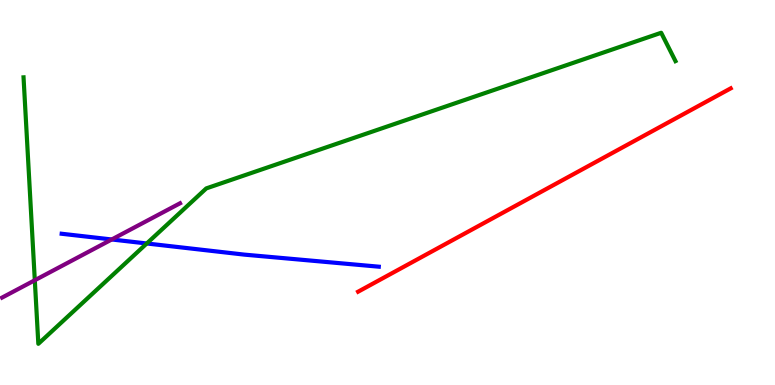[{'lines': ['blue', 'red'], 'intersections': []}, {'lines': ['green', 'red'], 'intersections': []}, {'lines': ['purple', 'red'], 'intersections': []}, {'lines': ['blue', 'green'], 'intersections': [{'x': 1.89, 'y': 3.68}]}, {'lines': ['blue', 'purple'], 'intersections': [{'x': 1.44, 'y': 3.78}]}, {'lines': ['green', 'purple'], 'intersections': [{'x': 0.449, 'y': 2.72}]}]